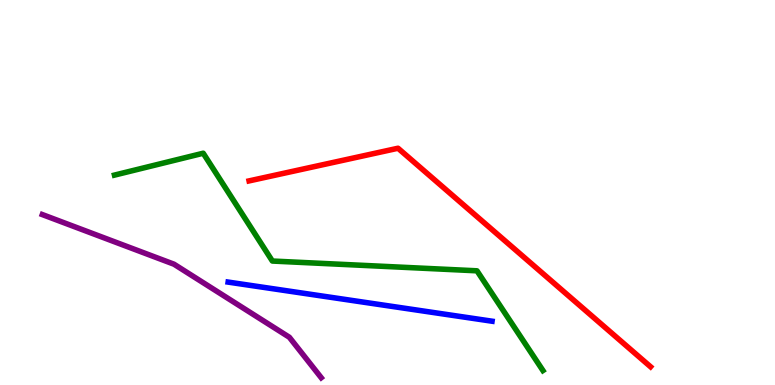[{'lines': ['blue', 'red'], 'intersections': []}, {'lines': ['green', 'red'], 'intersections': []}, {'lines': ['purple', 'red'], 'intersections': []}, {'lines': ['blue', 'green'], 'intersections': []}, {'lines': ['blue', 'purple'], 'intersections': []}, {'lines': ['green', 'purple'], 'intersections': []}]